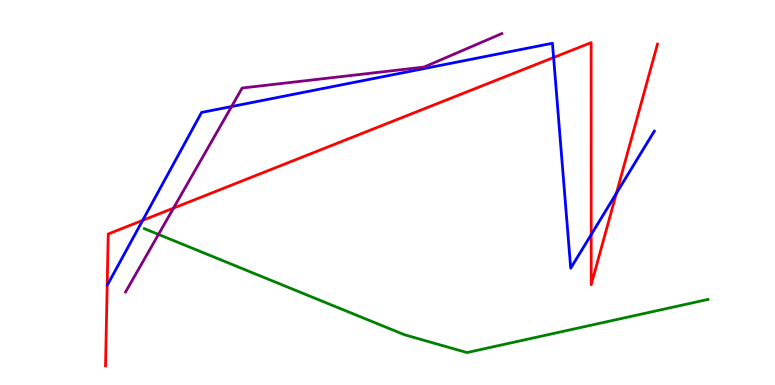[{'lines': ['blue', 'red'], 'intersections': [{'x': 1.84, 'y': 4.28}, {'x': 7.14, 'y': 8.51}, {'x': 7.63, 'y': 3.91}, {'x': 7.95, 'y': 4.98}]}, {'lines': ['green', 'red'], 'intersections': []}, {'lines': ['purple', 'red'], 'intersections': [{'x': 2.24, 'y': 4.59}]}, {'lines': ['blue', 'green'], 'intersections': []}, {'lines': ['blue', 'purple'], 'intersections': [{'x': 2.99, 'y': 7.23}]}, {'lines': ['green', 'purple'], 'intersections': [{'x': 2.04, 'y': 3.91}]}]